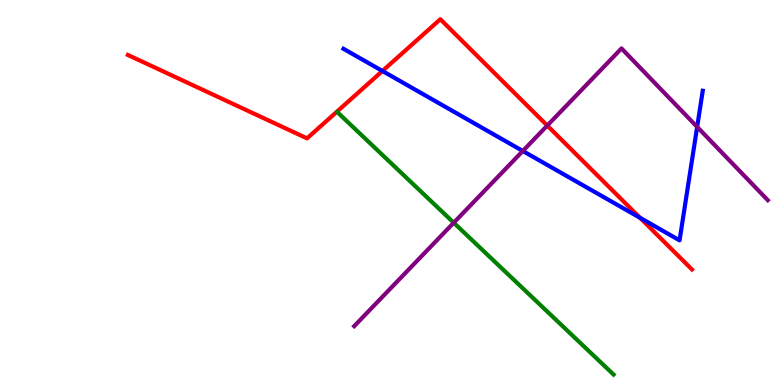[{'lines': ['blue', 'red'], 'intersections': [{'x': 4.93, 'y': 8.16}, {'x': 8.26, 'y': 4.34}]}, {'lines': ['green', 'red'], 'intersections': []}, {'lines': ['purple', 'red'], 'intersections': [{'x': 7.06, 'y': 6.74}]}, {'lines': ['blue', 'green'], 'intersections': []}, {'lines': ['blue', 'purple'], 'intersections': [{'x': 6.75, 'y': 6.08}, {'x': 9.0, 'y': 6.7}]}, {'lines': ['green', 'purple'], 'intersections': [{'x': 5.85, 'y': 4.21}]}]